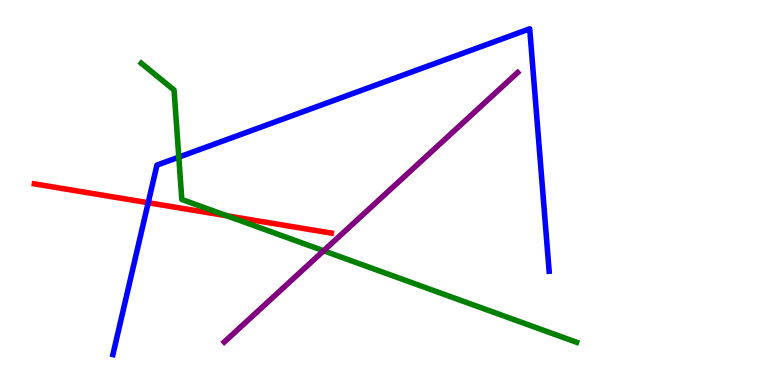[{'lines': ['blue', 'red'], 'intersections': [{'x': 1.91, 'y': 4.73}]}, {'lines': ['green', 'red'], 'intersections': [{'x': 2.93, 'y': 4.4}]}, {'lines': ['purple', 'red'], 'intersections': []}, {'lines': ['blue', 'green'], 'intersections': [{'x': 2.31, 'y': 5.92}]}, {'lines': ['blue', 'purple'], 'intersections': []}, {'lines': ['green', 'purple'], 'intersections': [{'x': 4.18, 'y': 3.49}]}]